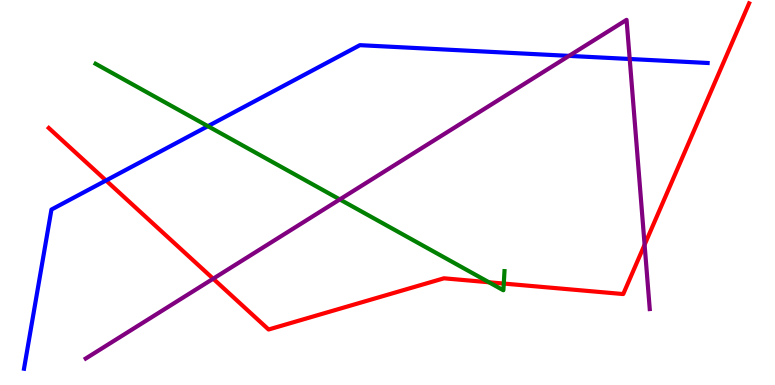[{'lines': ['blue', 'red'], 'intersections': [{'x': 1.37, 'y': 5.31}]}, {'lines': ['green', 'red'], 'intersections': [{'x': 6.31, 'y': 2.67}, {'x': 6.5, 'y': 2.63}]}, {'lines': ['purple', 'red'], 'intersections': [{'x': 2.75, 'y': 2.76}, {'x': 8.32, 'y': 3.64}]}, {'lines': ['blue', 'green'], 'intersections': [{'x': 2.68, 'y': 6.72}]}, {'lines': ['blue', 'purple'], 'intersections': [{'x': 7.34, 'y': 8.55}, {'x': 8.13, 'y': 8.47}]}, {'lines': ['green', 'purple'], 'intersections': [{'x': 4.38, 'y': 4.82}]}]